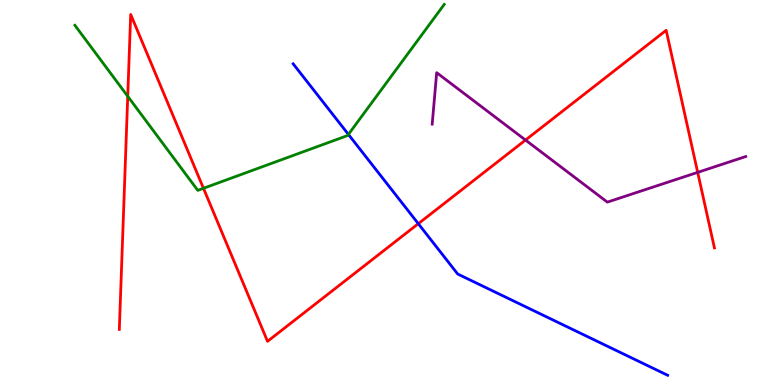[{'lines': ['blue', 'red'], 'intersections': [{'x': 5.4, 'y': 4.19}]}, {'lines': ['green', 'red'], 'intersections': [{'x': 1.65, 'y': 7.5}, {'x': 2.63, 'y': 5.11}]}, {'lines': ['purple', 'red'], 'intersections': [{'x': 6.78, 'y': 6.36}, {'x': 9.0, 'y': 5.52}]}, {'lines': ['blue', 'green'], 'intersections': [{'x': 4.5, 'y': 6.51}]}, {'lines': ['blue', 'purple'], 'intersections': []}, {'lines': ['green', 'purple'], 'intersections': []}]